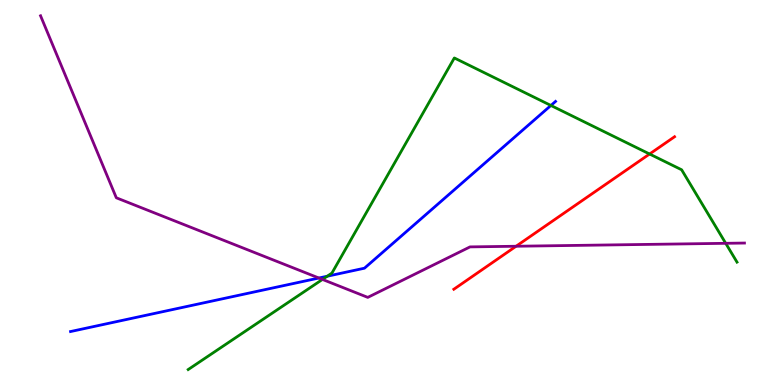[{'lines': ['blue', 'red'], 'intersections': []}, {'lines': ['green', 'red'], 'intersections': [{'x': 8.38, 'y': 6.0}]}, {'lines': ['purple', 'red'], 'intersections': [{'x': 6.66, 'y': 3.6}]}, {'lines': ['blue', 'green'], 'intersections': [{'x': 4.22, 'y': 2.83}, {'x': 7.11, 'y': 7.26}]}, {'lines': ['blue', 'purple'], 'intersections': [{'x': 4.11, 'y': 2.78}]}, {'lines': ['green', 'purple'], 'intersections': [{'x': 4.16, 'y': 2.74}, {'x': 9.36, 'y': 3.68}]}]